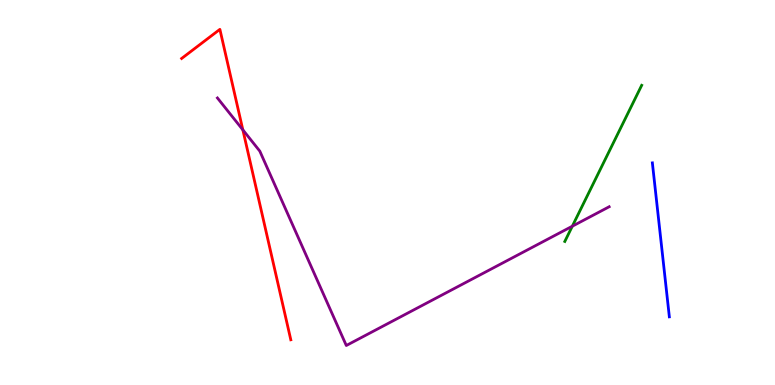[{'lines': ['blue', 'red'], 'intersections': []}, {'lines': ['green', 'red'], 'intersections': []}, {'lines': ['purple', 'red'], 'intersections': [{'x': 3.13, 'y': 6.63}]}, {'lines': ['blue', 'green'], 'intersections': []}, {'lines': ['blue', 'purple'], 'intersections': []}, {'lines': ['green', 'purple'], 'intersections': [{'x': 7.38, 'y': 4.12}]}]